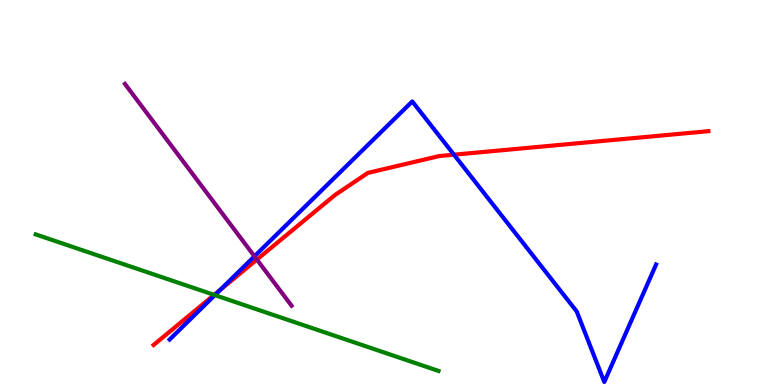[{'lines': ['blue', 'red'], 'intersections': [{'x': 2.84, 'y': 2.47}, {'x': 5.86, 'y': 5.98}]}, {'lines': ['green', 'red'], 'intersections': [{'x': 2.76, 'y': 2.34}]}, {'lines': ['purple', 'red'], 'intersections': [{'x': 3.31, 'y': 3.26}]}, {'lines': ['blue', 'green'], 'intersections': [{'x': 2.77, 'y': 2.33}]}, {'lines': ['blue', 'purple'], 'intersections': [{'x': 3.28, 'y': 3.34}]}, {'lines': ['green', 'purple'], 'intersections': []}]